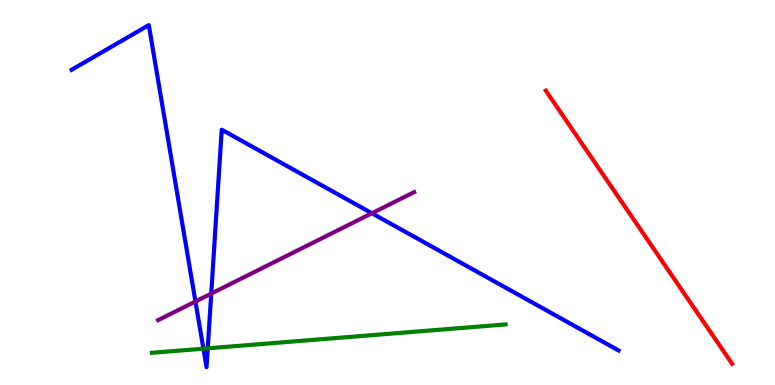[{'lines': ['blue', 'red'], 'intersections': []}, {'lines': ['green', 'red'], 'intersections': []}, {'lines': ['purple', 'red'], 'intersections': []}, {'lines': ['blue', 'green'], 'intersections': [{'x': 2.62, 'y': 0.943}, {'x': 2.68, 'y': 0.952}]}, {'lines': ['blue', 'purple'], 'intersections': [{'x': 2.52, 'y': 2.17}, {'x': 2.73, 'y': 2.37}, {'x': 4.8, 'y': 4.46}]}, {'lines': ['green', 'purple'], 'intersections': []}]